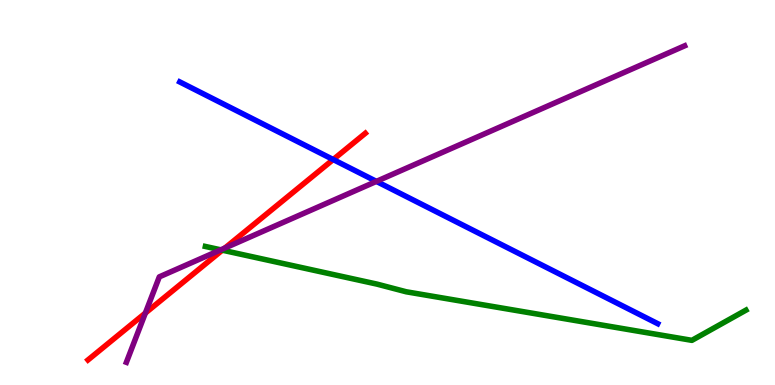[{'lines': ['blue', 'red'], 'intersections': [{'x': 4.3, 'y': 5.86}]}, {'lines': ['green', 'red'], 'intersections': [{'x': 2.87, 'y': 3.5}]}, {'lines': ['purple', 'red'], 'intersections': [{'x': 1.88, 'y': 1.87}, {'x': 2.9, 'y': 3.56}]}, {'lines': ['blue', 'green'], 'intersections': []}, {'lines': ['blue', 'purple'], 'intersections': [{'x': 4.86, 'y': 5.29}]}, {'lines': ['green', 'purple'], 'intersections': [{'x': 2.85, 'y': 3.51}]}]